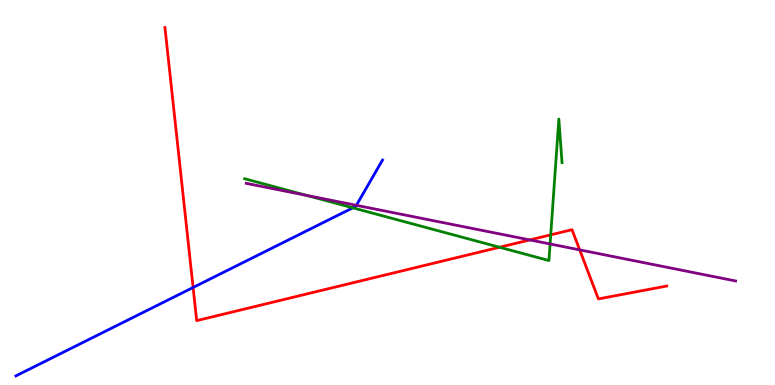[{'lines': ['blue', 'red'], 'intersections': [{'x': 2.49, 'y': 2.53}]}, {'lines': ['green', 'red'], 'intersections': [{'x': 6.45, 'y': 3.58}, {'x': 7.11, 'y': 3.9}]}, {'lines': ['purple', 'red'], 'intersections': [{'x': 6.84, 'y': 3.77}, {'x': 7.48, 'y': 3.51}]}, {'lines': ['blue', 'green'], 'intersections': [{'x': 4.55, 'y': 4.6}]}, {'lines': ['blue', 'purple'], 'intersections': [{'x': 4.6, 'y': 4.67}]}, {'lines': ['green', 'purple'], 'intersections': [{'x': 3.95, 'y': 4.93}, {'x': 7.1, 'y': 3.66}]}]